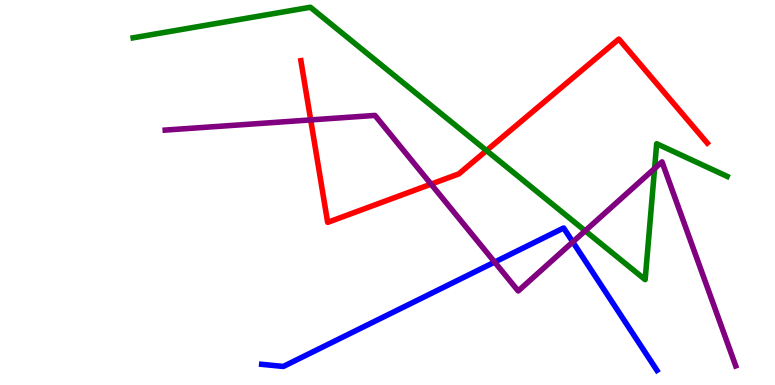[{'lines': ['blue', 'red'], 'intersections': []}, {'lines': ['green', 'red'], 'intersections': [{'x': 6.28, 'y': 6.09}]}, {'lines': ['purple', 'red'], 'intersections': [{'x': 4.01, 'y': 6.89}, {'x': 5.56, 'y': 5.22}]}, {'lines': ['blue', 'green'], 'intersections': []}, {'lines': ['blue', 'purple'], 'intersections': [{'x': 6.38, 'y': 3.19}, {'x': 7.39, 'y': 3.72}]}, {'lines': ['green', 'purple'], 'intersections': [{'x': 7.55, 'y': 4.0}, {'x': 8.45, 'y': 5.62}]}]